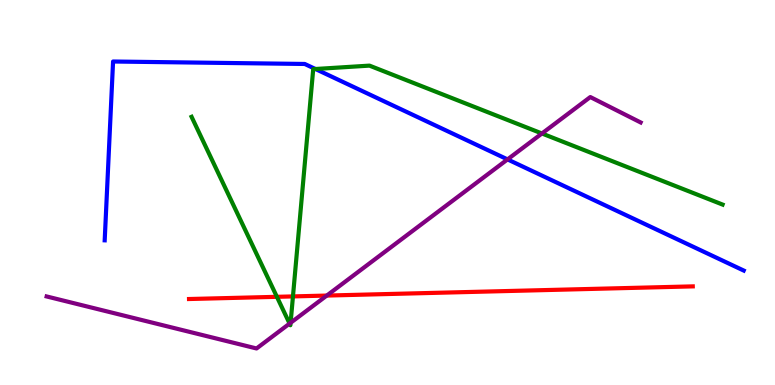[{'lines': ['blue', 'red'], 'intersections': []}, {'lines': ['green', 'red'], 'intersections': [{'x': 3.57, 'y': 2.29}, {'x': 3.78, 'y': 2.3}]}, {'lines': ['purple', 'red'], 'intersections': [{'x': 4.22, 'y': 2.32}]}, {'lines': ['blue', 'green'], 'intersections': [{'x': 4.07, 'y': 8.21}]}, {'lines': ['blue', 'purple'], 'intersections': [{'x': 6.55, 'y': 5.86}]}, {'lines': ['green', 'purple'], 'intersections': [{'x': 3.74, 'y': 1.6}, {'x': 3.75, 'y': 1.62}, {'x': 6.99, 'y': 6.53}]}]